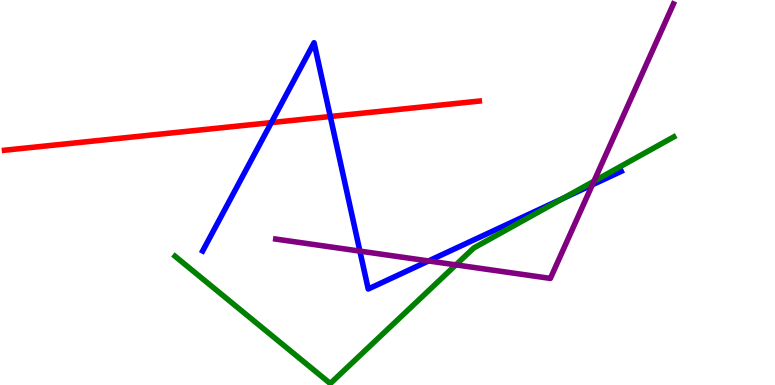[{'lines': ['blue', 'red'], 'intersections': [{'x': 3.5, 'y': 6.82}, {'x': 4.26, 'y': 6.97}]}, {'lines': ['green', 'red'], 'intersections': []}, {'lines': ['purple', 'red'], 'intersections': []}, {'lines': ['blue', 'green'], 'intersections': [{'x': 7.26, 'y': 4.84}]}, {'lines': ['blue', 'purple'], 'intersections': [{'x': 4.64, 'y': 3.48}, {'x': 5.53, 'y': 3.22}, {'x': 7.64, 'y': 5.2}]}, {'lines': ['green', 'purple'], 'intersections': [{'x': 5.88, 'y': 3.12}, {'x': 7.66, 'y': 5.29}]}]